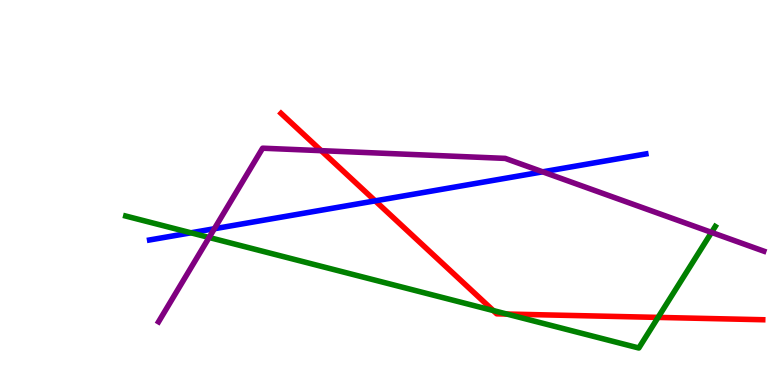[{'lines': ['blue', 'red'], 'intersections': [{'x': 4.84, 'y': 4.78}]}, {'lines': ['green', 'red'], 'intersections': [{'x': 6.36, 'y': 1.93}, {'x': 6.54, 'y': 1.84}, {'x': 8.49, 'y': 1.76}]}, {'lines': ['purple', 'red'], 'intersections': [{'x': 4.14, 'y': 6.09}]}, {'lines': ['blue', 'green'], 'intersections': [{'x': 2.46, 'y': 3.95}]}, {'lines': ['blue', 'purple'], 'intersections': [{'x': 2.77, 'y': 4.06}, {'x': 7.0, 'y': 5.54}]}, {'lines': ['green', 'purple'], 'intersections': [{'x': 2.7, 'y': 3.83}, {'x': 9.18, 'y': 3.96}]}]